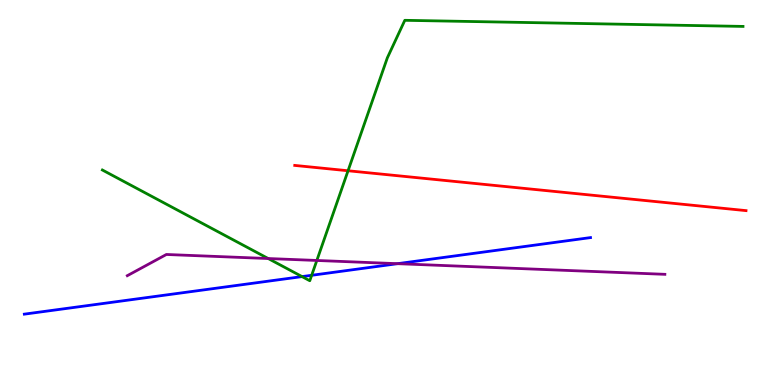[{'lines': ['blue', 'red'], 'intersections': []}, {'lines': ['green', 'red'], 'intersections': [{'x': 4.49, 'y': 5.56}]}, {'lines': ['purple', 'red'], 'intersections': []}, {'lines': ['blue', 'green'], 'intersections': [{'x': 3.9, 'y': 2.82}, {'x': 4.02, 'y': 2.85}]}, {'lines': ['blue', 'purple'], 'intersections': [{'x': 5.13, 'y': 3.15}]}, {'lines': ['green', 'purple'], 'intersections': [{'x': 3.46, 'y': 3.28}, {'x': 4.09, 'y': 3.23}]}]